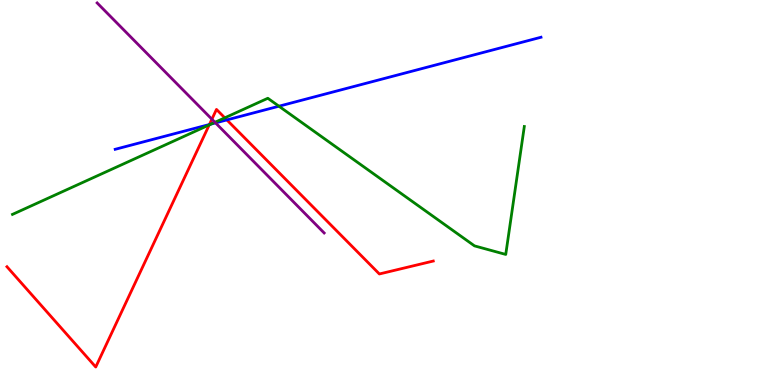[{'lines': ['blue', 'red'], 'intersections': [{'x': 2.7, 'y': 6.77}, {'x': 2.93, 'y': 6.89}]}, {'lines': ['green', 'red'], 'intersections': [{'x': 2.7, 'y': 6.76}, {'x': 2.9, 'y': 6.94}]}, {'lines': ['purple', 'red'], 'intersections': [{'x': 2.73, 'y': 6.9}]}, {'lines': ['blue', 'green'], 'intersections': [{'x': 2.72, 'y': 6.78}, {'x': 3.6, 'y': 7.24}]}, {'lines': ['blue', 'purple'], 'intersections': [{'x': 2.78, 'y': 6.81}]}, {'lines': ['green', 'purple'], 'intersections': [{'x': 2.77, 'y': 6.82}]}]